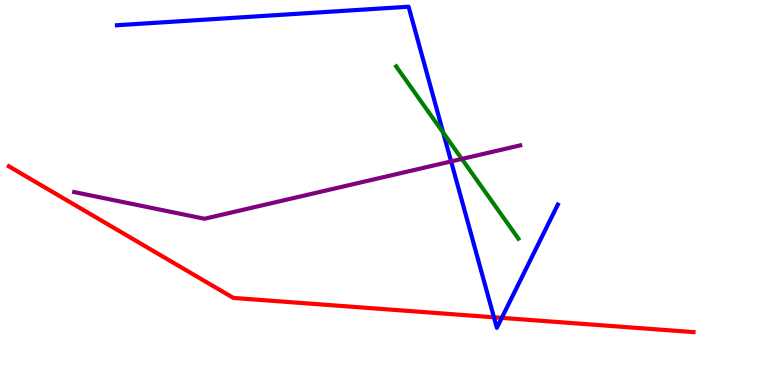[{'lines': ['blue', 'red'], 'intersections': [{'x': 6.37, 'y': 1.76}, {'x': 6.47, 'y': 1.74}]}, {'lines': ['green', 'red'], 'intersections': []}, {'lines': ['purple', 'red'], 'intersections': []}, {'lines': ['blue', 'green'], 'intersections': [{'x': 5.72, 'y': 6.55}]}, {'lines': ['blue', 'purple'], 'intersections': [{'x': 5.82, 'y': 5.81}]}, {'lines': ['green', 'purple'], 'intersections': [{'x': 5.96, 'y': 5.87}]}]